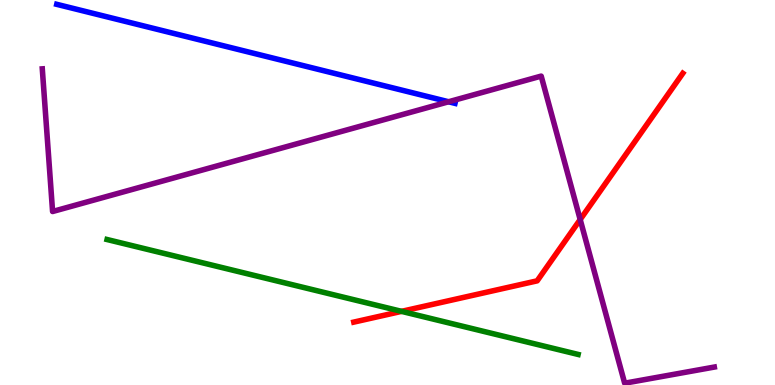[{'lines': ['blue', 'red'], 'intersections': []}, {'lines': ['green', 'red'], 'intersections': [{'x': 5.18, 'y': 1.91}]}, {'lines': ['purple', 'red'], 'intersections': [{'x': 7.49, 'y': 4.3}]}, {'lines': ['blue', 'green'], 'intersections': []}, {'lines': ['blue', 'purple'], 'intersections': [{'x': 5.79, 'y': 7.36}]}, {'lines': ['green', 'purple'], 'intersections': []}]